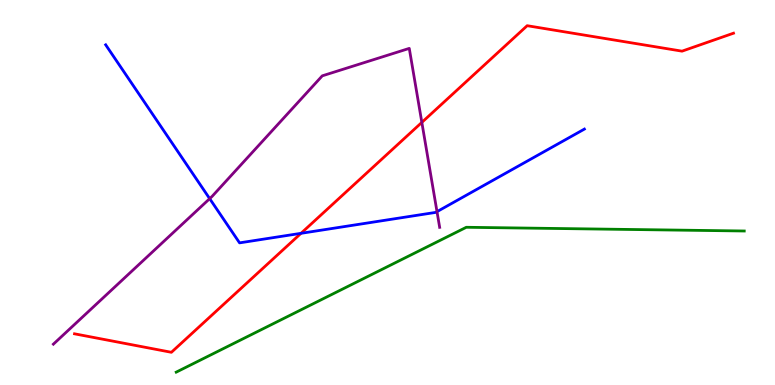[{'lines': ['blue', 'red'], 'intersections': [{'x': 3.88, 'y': 3.94}]}, {'lines': ['green', 'red'], 'intersections': []}, {'lines': ['purple', 'red'], 'intersections': [{'x': 5.44, 'y': 6.82}]}, {'lines': ['blue', 'green'], 'intersections': []}, {'lines': ['blue', 'purple'], 'intersections': [{'x': 2.71, 'y': 4.84}, {'x': 5.64, 'y': 4.5}]}, {'lines': ['green', 'purple'], 'intersections': []}]